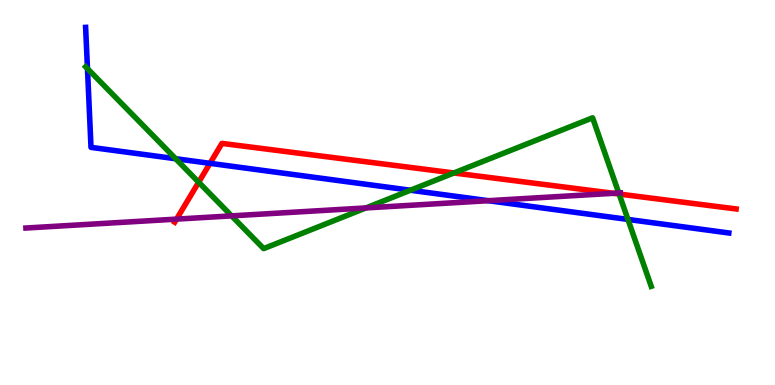[{'lines': ['blue', 'red'], 'intersections': [{'x': 2.71, 'y': 5.76}]}, {'lines': ['green', 'red'], 'intersections': [{'x': 2.56, 'y': 5.27}, {'x': 5.86, 'y': 5.51}, {'x': 7.99, 'y': 4.96}]}, {'lines': ['purple', 'red'], 'intersections': [{'x': 2.28, 'y': 4.31}, {'x': 7.91, 'y': 4.98}]}, {'lines': ['blue', 'green'], 'intersections': [{'x': 1.13, 'y': 8.22}, {'x': 2.27, 'y': 5.88}, {'x': 5.3, 'y': 5.06}, {'x': 8.1, 'y': 4.3}]}, {'lines': ['blue', 'purple'], 'intersections': [{'x': 6.3, 'y': 4.79}]}, {'lines': ['green', 'purple'], 'intersections': [{'x': 2.99, 'y': 4.39}, {'x': 4.72, 'y': 4.6}, {'x': 7.98, 'y': 4.99}]}]